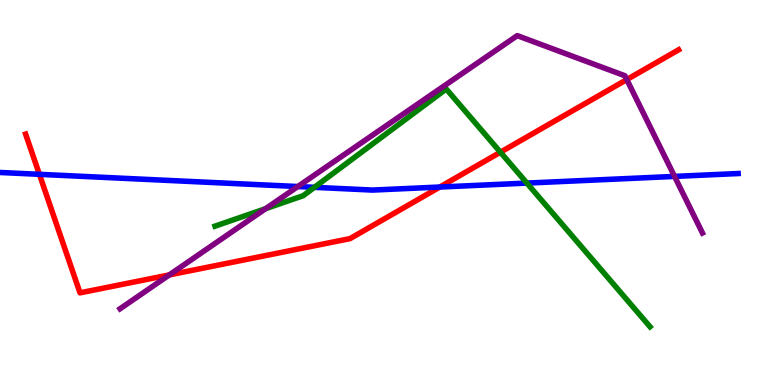[{'lines': ['blue', 'red'], 'intersections': [{'x': 0.508, 'y': 5.47}, {'x': 5.67, 'y': 5.14}]}, {'lines': ['green', 'red'], 'intersections': [{'x': 6.46, 'y': 6.05}]}, {'lines': ['purple', 'red'], 'intersections': [{'x': 2.18, 'y': 2.86}, {'x': 8.09, 'y': 7.93}]}, {'lines': ['blue', 'green'], 'intersections': [{'x': 4.06, 'y': 5.13}, {'x': 6.8, 'y': 5.24}]}, {'lines': ['blue', 'purple'], 'intersections': [{'x': 3.84, 'y': 5.15}, {'x': 8.7, 'y': 5.42}]}, {'lines': ['green', 'purple'], 'intersections': [{'x': 3.43, 'y': 4.58}]}]